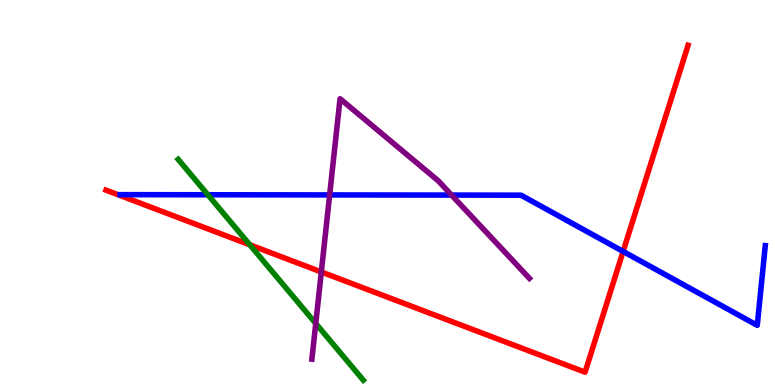[{'lines': ['blue', 'red'], 'intersections': [{'x': 8.04, 'y': 3.47}]}, {'lines': ['green', 'red'], 'intersections': [{'x': 3.22, 'y': 3.64}]}, {'lines': ['purple', 'red'], 'intersections': [{'x': 4.15, 'y': 2.94}]}, {'lines': ['blue', 'green'], 'intersections': [{'x': 2.68, 'y': 4.94}]}, {'lines': ['blue', 'purple'], 'intersections': [{'x': 4.25, 'y': 4.94}, {'x': 5.83, 'y': 4.93}]}, {'lines': ['green', 'purple'], 'intersections': [{'x': 4.07, 'y': 1.6}]}]